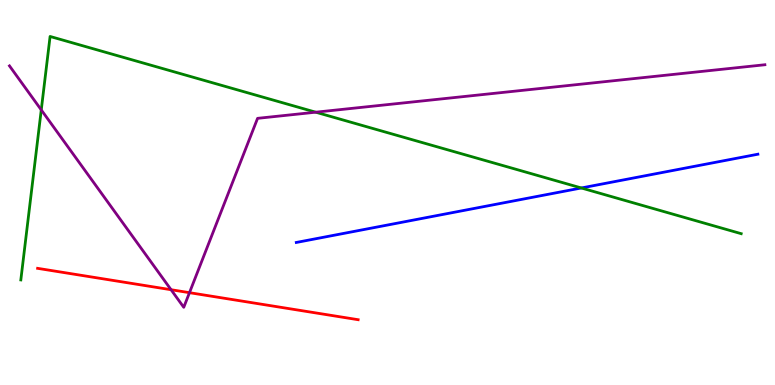[{'lines': ['blue', 'red'], 'intersections': []}, {'lines': ['green', 'red'], 'intersections': []}, {'lines': ['purple', 'red'], 'intersections': [{'x': 2.21, 'y': 2.47}, {'x': 2.44, 'y': 2.4}]}, {'lines': ['blue', 'green'], 'intersections': [{'x': 7.5, 'y': 5.12}]}, {'lines': ['blue', 'purple'], 'intersections': []}, {'lines': ['green', 'purple'], 'intersections': [{'x': 0.532, 'y': 7.15}, {'x': 4.07, 'y': 7.09}]}]